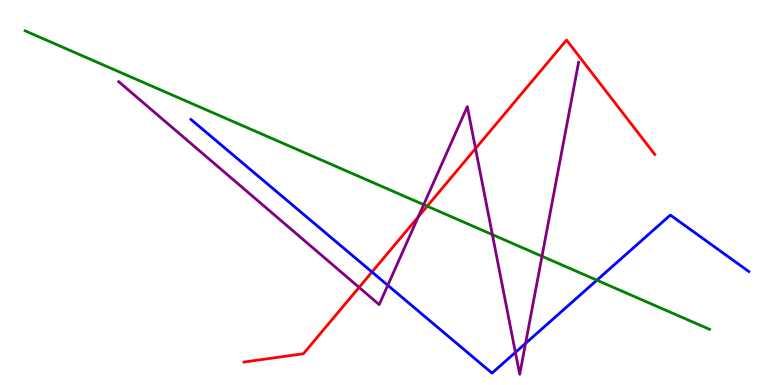[{'lines': ['blue', 'red'], 'intersections': [{'x': 4.8, 'y': 2.94}]}, {'lines': ['green', 'red'], 'intersections': [{'x': 5.51, 'y': 4.64}]}, {'lines': ['purple', 'red'], 'intersections': [{'x': 4.63, 'y': 2.54}, {'x': 5.4, 'y': 4.37}, {'x': 6.14, 'y': 6.14}]}, {'lines': ['blue', 'green'], 'intersections': [{'x': 7.7, 'y': 2.72}]}, {'lines': ['blue', 'purple'], 'intersections': [{'x': 5.0, 'y': 2.59}, {'x': 6.65, 'y': 0.847}, {'x': 6.78, 'y': 1.08}]}, {'lines': ['green', 'purple'], 'intersections': [{'x': 5.47, 'y': 4.68}, {'x': 6.35, 'y': 3.91}, {'x': 6.99, 'y': 3.34}]}]